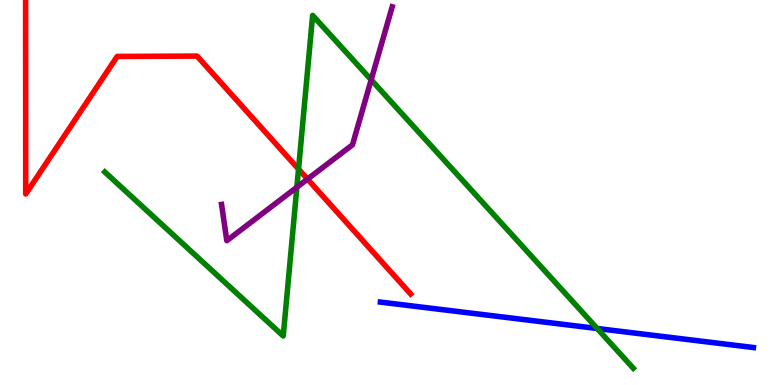[{'lines': ['blue', 'red'], 'intersections': []}, {'lines': ['green', 'red'], 'intersections': [{'x': 3.85, 'y': 5.61}]}, {'lines': ['purple', 'red'], 'intersections': [{'x': 3.97, 'y': 5.35}]}, {'lines': ['blue', 'green'], 'intersections': [{'x': 7.71, 'y': 1.47}]}, {'lines': ['blue', 'purple'], 'intersections': []}, {'lines': ['green', 'purple'], 'intersections': [{'x': 3.83, 'y': 5.14}, {'x': 4.79, 'y': 7.93}]}]